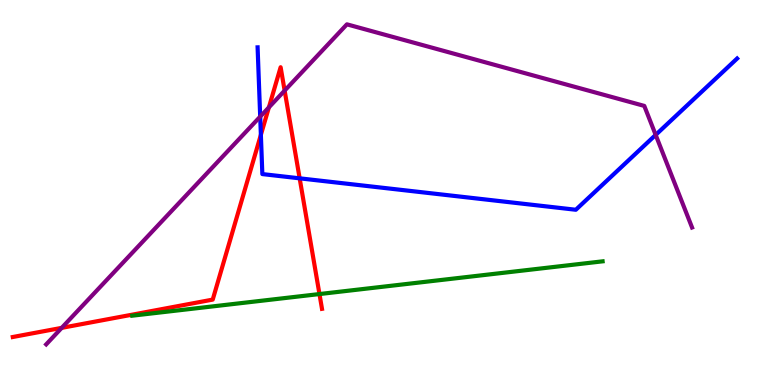[{'lines': ['blue', 'red'], 'intersections': [{'x': 3.37, 'y': 6.5}, {'x': 3.87, 'y': 5.37}]}, {'lines': ['green', 'red'], 'intersections': [{'x': 4.12, 'y': 2.36}]}, {'lines': ['purple', 'red'], 'intersections': [{'x': 0.796, 'y': 1.48}, {'x': 3.47, 'y': 7.21}, {'x': 3.67, 'y': 7.65}]}, {'lines': ['blue', 'green'], 'intersections': []}, {'lines': ['blue', 'purple'], 'intersections': [{'x': 3.36, 'y': 6.97}, {'x': 8.46, 'y': 6.5}]}, {'lines': ['green', 'purple'], 'intersections': []}]